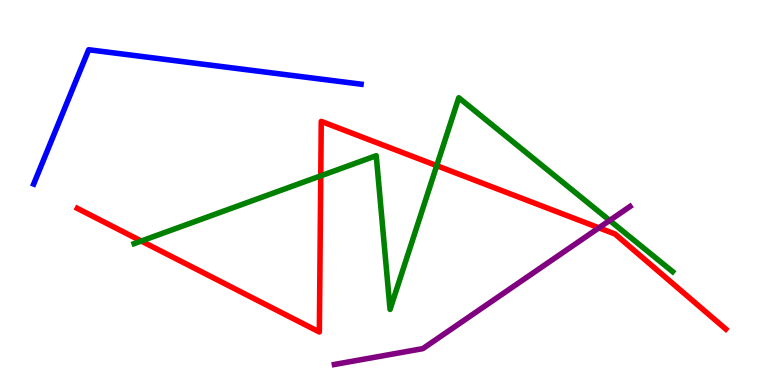[{'lines': ['blue', 'red'], 'intersections': []}, {'lines': ['green', 'red'], 'intersections': [{'x': 1.82, 'y': 3.74}, {'x': 4.14, 'y': 5.43}, {'x': 5.64, 'y': 5.7}]}, {'lines': ['purple', 'red'], 'intersections': [{'x': 7.73, 'y': 4.08}]}, {'lines': ['blue', 'green'], 'intersections': []}, {'lines': ['blue', 'purple'], 'intersections': []}, {'lines': ['green', 'purple'], 'intersections': [{'x': 7.87, 'y': 4.27}]}]